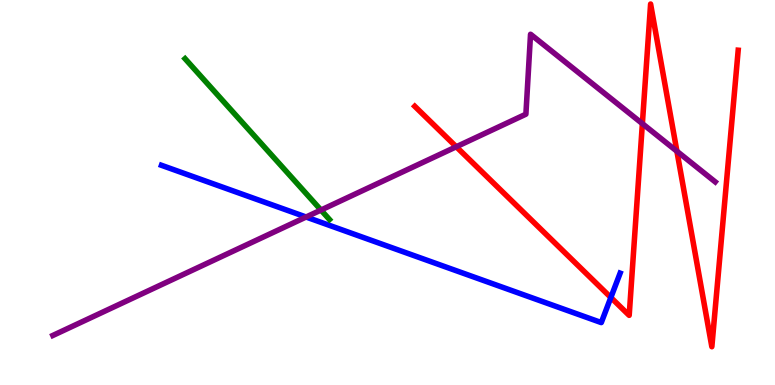[{'lines': ['blue', 'red'], 'intersections': [{'x': 7.88, 'y': 2.27}]}, {'lines': ['green', 'red'], 'intersections': []}, {'lines': ['purple', 'red'], 'intersections': [{'x': 5.89, 'y': 6.19}, {'x': 8.29, 'y': 6.79}, {'x': 8.73, 'y': 6.07}]}, {'lines': ['blue', 'green'], 'intersections': []}, {'lines': ['blue', 'purple'], 'intersections': [{'x': 3.95, 'y': 4.36}]}, {'lines': ['green', 'purple'], 'intersections': [{'x': 4.14, 'y': 4.54}]}]